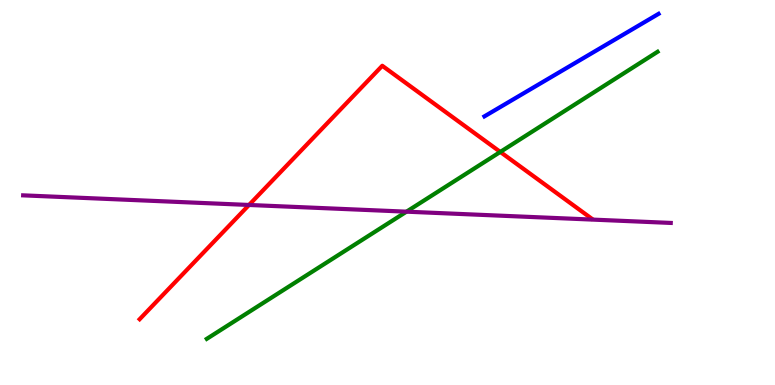[{'lines': ['blue', 'red'], 'intersections': []}, {'lines': ['green', 'red'], 'intersections': [{'x': 6.46, 'y': 6.05}]}, {'lines': ['purple', 'red'], 'intersections': [{'x': 3.21, 'y': 4.68}]}, {'lines': ['blue', 'green'], 'intersections': []}, {'lines': ['blue', 'purple'], 'intersections': []}, {'lines': ['green', 'purple'], 'intersections': [{'x': 5.25, 'y': 4.5}]}]